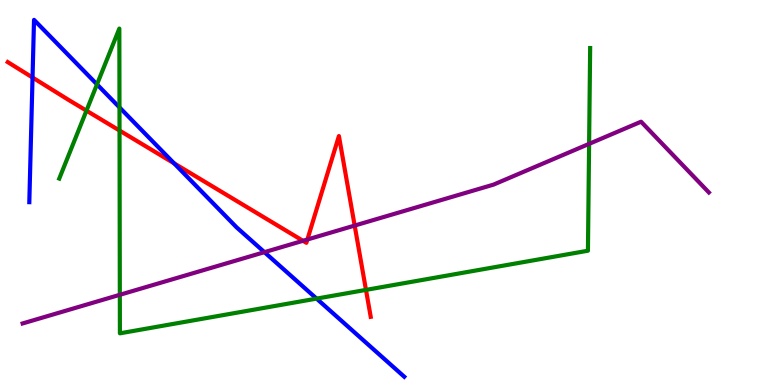[{'lines': ['blue', 'red'], 'intersections': [{'x': 0.42, 'y': 7.99}, {'x': 2.25, 'y': 5.76}]}, {'lines': ['green', 'red'], 'intersections': [{'x': 1.12, 'y': 7.13}, {'x': 1.54, 'y': 6.61}, {'x': 4.72, 'y': 2.47}]}, {'lines': ['purple', 'red'], 'intersections': [{'x': 3.91, 'y': 3.75}, {'x': 3.97, 'y': 3.78}, {'x': 4.58, 'y': 4.14}]}, {'lines': ['blue', 'green'], 'intersections': [{'x': 1.25, 'y': 7.81}, {'x': 1.54, 'y': 7.21}, {'x': 4.08, 'y': 2.24}]}, {'lines': ['blue', 'purple'], 'intersections': [{'x': 3.41, 'y': 3.45}]}, {'lines': ['green', 'purple'], 'intersections': [{'x': 1.55, 'y': 2.34}, {'x': 7.6, 'y': 6.26}]}]